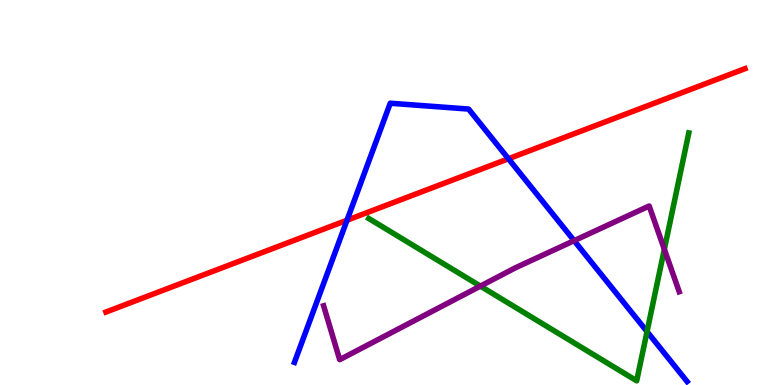[{'lines': ['blue', 'red'], 'intersections': [{'x': 4.48, 'y': 4.28}, {'x': 6.56, 'y': 5.88}]}, {'lines': ['green', 'red'], 'intersections': []}, {'lines': ['purple', 'red'], 'intersections': []}, {'lines': ['blue', 'green'], 'intersections': [{'x': 8.35, 'y': 1.39}]}, {'lines': ['blue', 'purple'], 'intersections': [{'x': 7.41, 'y': 3.75}]}, {'lines': ['green', 'purple'], 'intersections': [{'x': 6.2, 'y': 2.57}, {'x': 8.57, 'y': 3.53}]}]